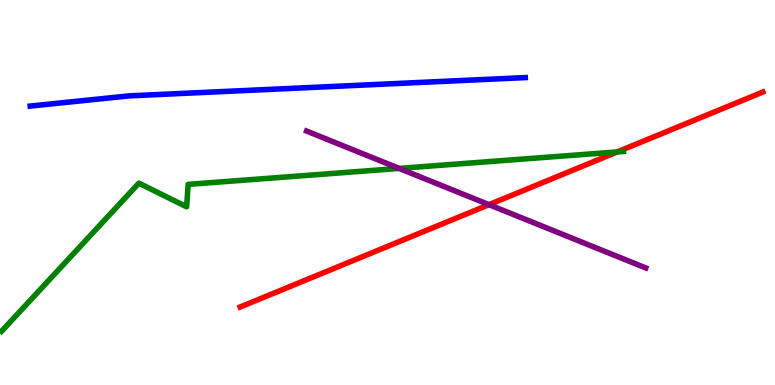[{'lines': ['blue', 'red'], 'intersections': []}, {'lines': ['green', 'red'], 'intersections': [{'x': 7.96, 'y': 6.05}]}, {'lines': ['purple', 'red'], 'intersections': [{'x': 6.31, 'y': 4.68}]}, {'lines': ['blue', 'green'], 'intersections': []}, {'lines': ['blue', 'purple'], 'intersections': []}, {'lines': ['green', 'purple'], 'intersections': [{'x': 5.15, 'y': 5.63}]}]